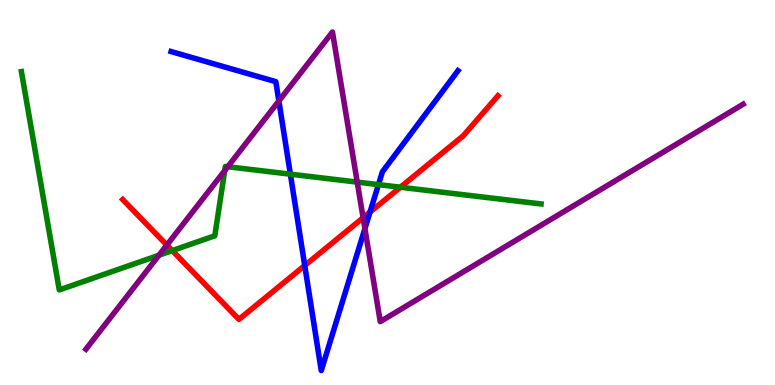[{'lines': ['blue', 'red'], 'intersections': [{'x': 3.93, 'y': 3.1}, {'x': 4.77, 'y': 4.49}]}, {'lines': ['green', 'red'], 'intersections': [{'x': 2.22, 'y': 3.49}, {'x': 5.17, 'y': 5.14}]}, {'lines': ['purple', 'red'], 'intersections': [{'x': 2.15, 'y': 3.63}, {'x': 4.69, 'y': 4.34}]}, {'lines': ['blue', 'green'], 'intersections': [{'x': 3.75, 'y': 5.48}, {'x': 4.88, 'y': 5.2}]}, {'lines': ['blue', 'purple'], 'intersections': [{'x': 3.6, 'y': 7.38}, {'x': 4.71, 'y': 4.06}]}, {'lines': ['green', 'purple'], 'intersections': [{'x': 2.05, 'y': 3.37}, {'x': 2.9, 'y': 5.57}, {'x': 2.94, 'y': 5.67}, {'x': 4.61, 'y': 5.27}]}]